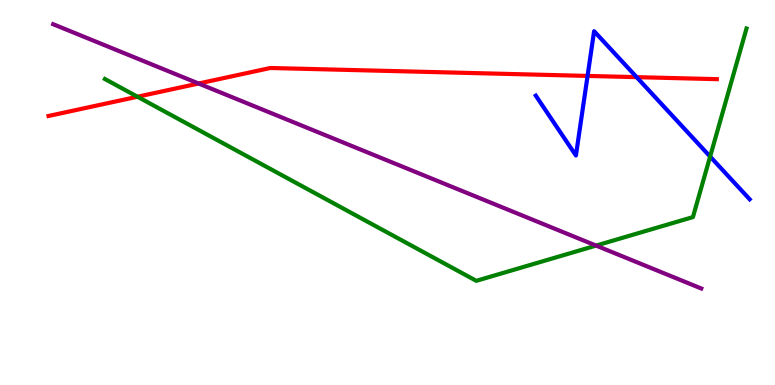[{'lines': ['blue', 'red'], 'intersections': [{'x': 7.58, 'y': 8.03}, {'x': 8.21, 'y': 8.0}]}, {'lines': ['green', 'red'], 'intersections': [{'x': 1.77, 'y': 7.49}]}, {'lines': ['purple', 'red'], 'intersections': [{'x': 2.56, 'y': 7.83}]}, {'lines': ['blue', 'green'], 'intersections': [{'x': 9.16, 'y': 5.93}]}, {'lines': ['blue', 'purple'], 'intersections': []}, {'lines': ['green', 'purple'], 'intersections': [{'x': 7.69, 'y': 3.62}]}]